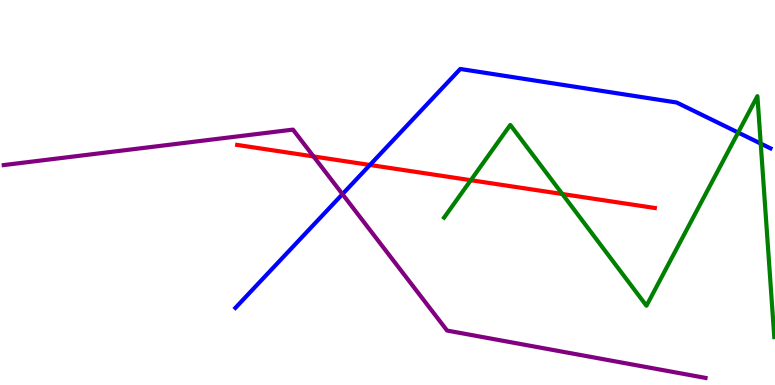[{'lines': ['blue', 'red'], 'intersections': [{'x': 4.77, 'y': 5.72}]}, {'lines': ['green', 'red'], 'intersections': [{'x': 6.08, 'y': 5.32}, {'x': 7.26, 'y': 4.96}]}, {'lines': ['purple', 'red'], 'intersections': [{'x': 4.05, 'y': 5.94}]}, {'lines': ['blue', 'green'], 'intersections': [{'x': 9.52, 'y': 6.56}, {'x': 9.82, 'y': 6.27}]}, {'lines': ['blue', 'purple'], 'intersections': [{'x': 4.42, 'y': 4.96}]}, {'lines': ['green', 'purple'], 'intersections': []}]